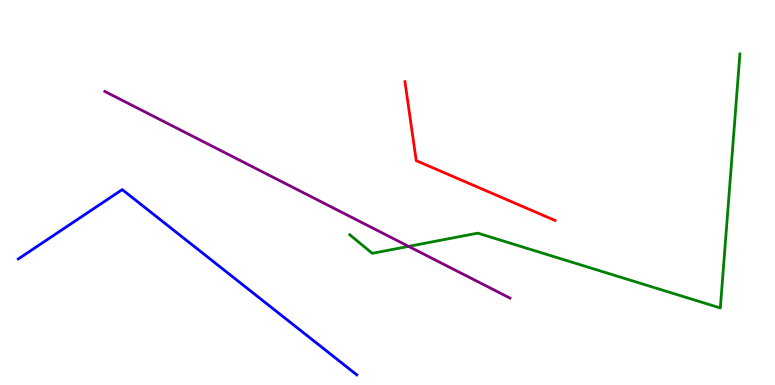[{'lines': ['blue', 'red'], 'intersections': []}, {'lines': ['green', 'red'], 'intersections': []}, {'lines': ['purple', 'red'], 'intersections': []}, {'lines': ['blue', 'green'], 'intersections': []}, {'lines': ['blue', 'purple'], 'intersections': []}, {'lines': ['green', 'purple'], 'intersections': [{'x': 5.27, 'y': 3.6}]}]